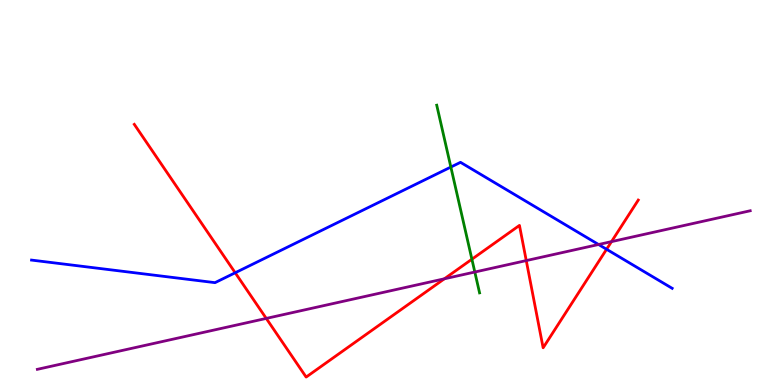[{'lines': ['blue', 'red'], 'intersections': [{'x': 3.03, 'y': 2.92}, {'x': 7.83, 'y': 3.53}]}, {'lines': ['green', 'red'], 'intersections': [{'x': 6.09, 'y': 3.27}]}, {'lines': ['purple', 'red'], 'intersections': [{'x': 3.44, 'y': 1.73}, {'x': 5.73, 'y': 2.76}, {'x': 6.79, 'y': 3.23}, {'x': 7.89, 'y': 3.72}]}, {'lines': ['blue', 'green'], 'intersections': [{'x': 5.82, 'y': 5.66}]}, {'lines': ['blue', 'purple'], 'intersections': [{'x': 7.72, 'y': 3.65}]}, {'lines': ['green', 'purple'], 'intersections': [{'x': 6.13, 'y': 2.93}]}]